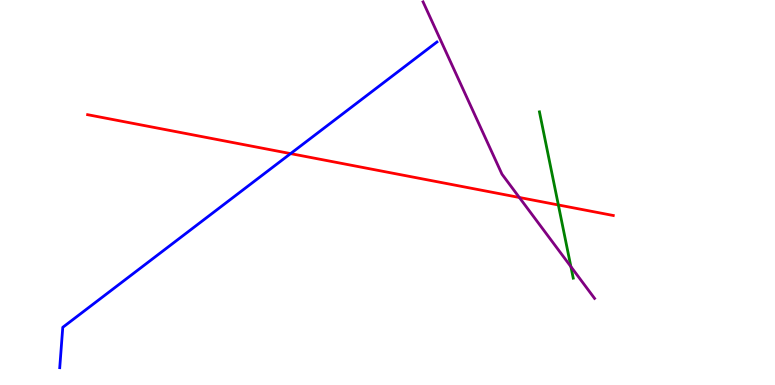[{'lines': ['blue', 'red'], 'intersections': [{'x': 3.75, 'y': 6.01}]}, {'lines': ['green', 'red'], 'intersections': [{'x': 7.2, 'y': 4.68}]}, {'lines': ['purple', 'red'], 'intersections': [{'x': 6.7, 'y': 4.87}]}, {'lines': ['blue', 'green'], 'intersections': []}, {'lines': ['blue', 'purple'], 'intersections': []}, {'lines': ['green', 'purple'], 'intersections': [{'x': 7.37, 'y': 3.07}]}]